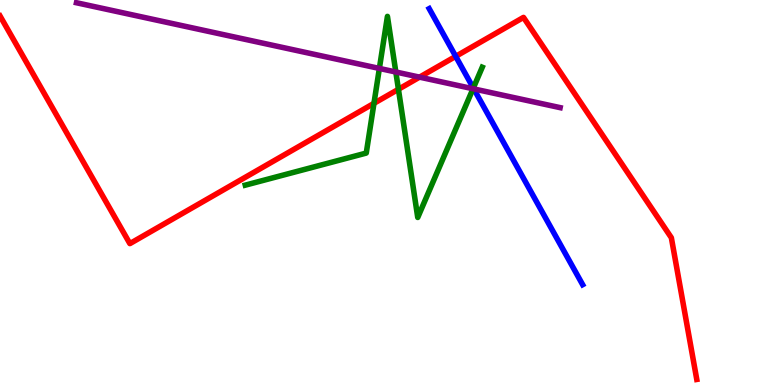[{'lines': ['blue', 'red'], 'intersections': [{'x': 5.88, 'y': 8.54}]}, {'lines': ['green', 'red'], 'intersections': [{'x': 4.83, 'y': 7.32}, {'x': 5.14, 'y': 7.68}]}, {'lines': ['purple', 'red'], 'intersections': [{'x': 5.41, 'y': 8.0}]}, {'lines': ['blue', 'green'], 'intersections': [{'x': 6.11, 'y': 7.71}]}, {'lines': ['blue', 'purple'], 'intersections': [{'x': 6.11, 'y': 7.69}]}, {'lines': ['green', 'purple'], 'intersections': [{'x': 4.9, 'y': 8.22}, {'x': 5.11, 'y': 8.13}, {'x': 6.1, 'y': 7.69}]}]